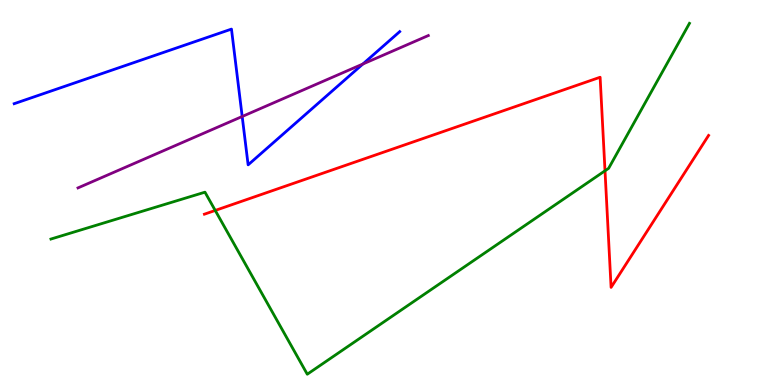[{'lines': ['blue', 'red'], 'intersections': []}, {'lines': ['green', 'red'], 'intersections': [{'x': 2.78, 'y': 4.53}, {'x': 7.81, 'y': 5.56}]}, {'lines': ['purple', 'red'], 'intersections': []}, {'lines': ['blue', 'green'], 'intersections': []}, {'lines': ['blue', 'purple'], 'intersections': [{'x': 3.13, 'y': 6.97}, {'x': 4.68, 'y': 8.34}]}, {'lines': ['green', 'purple'], 'intersections': []}]